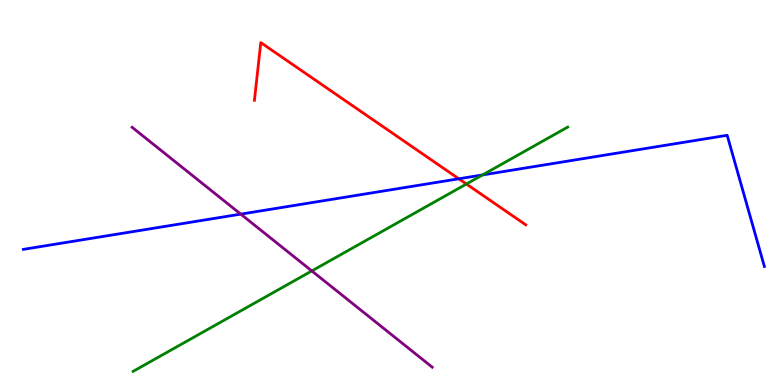[{'lines': ['blue', 'red'], 'intersections': [{'x': 5.92, 'y': 5.36}]}, {'lines': ['green', 'red'], 'intersections': [{'x': 6.02, 'y': 5.22}]}, {'lines': ['purple', 'red'], 'intersections': []}, {'lines': ['blue', 'green'], 'intersections': [{'x': 6.23, 'y': 5.46}]}, {'lines': ['blue', 'purple'], 'intersections': [{'x': 3.11, 'y': 4.44}]}, {'lines': ['green', 'purple'], 'intersections': [{'x': 4.02, 'y': 2.96}]}]